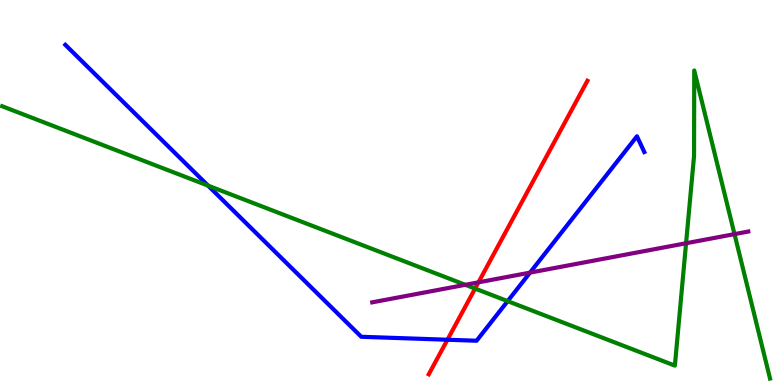[{'lines': ['blue', 'red'], 'intersections': [{'x': 5.77, 'y': 1.18}]}, {'lines': ['green', 'red'], 'intersections': [{'x': 6.13, 'y': 2.5}]}, {'lines': ['purple', 'red'], 'intersections': [{'x': 6.17, 'y': 2.67}]}, {'lines': ['blue', 'green'], 'intersections': [{'x': 2.68, 'y': 5.18}, {'x': 6.55, 'y': 2.18}]}, {'lines': ['blue', 'purple'], 'intersections': [{'x': 6.84, 'y': 2.92}]}, {'lines': ['green', 'purple'], 'intersections': [{'x': 6.0, 'y': 2.6}, {'x': 8.85, 'y': 3.68}, {'x': 9.48, 'y': 3.92}]}]